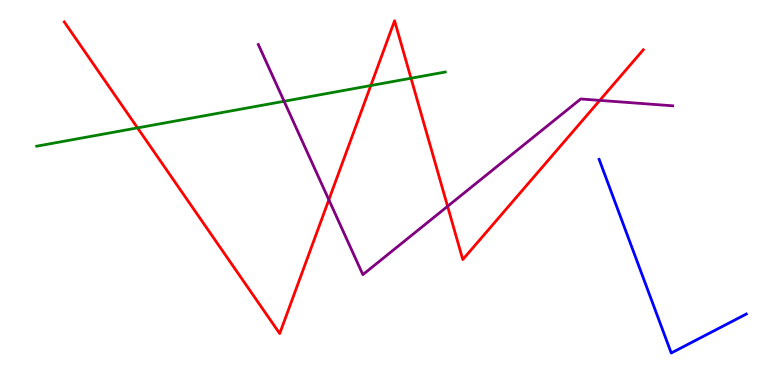[{'lines': ['blue', 'red'], 'intersections': []}, {'lines': ['green', 'red'], 'intersections': [{'x': 1.77, 'y': 6.68}, {'x': 4.78, 'y': 7.78}, {'x': 5.3, 'y': 7.97}]}, {'lines': ['purple', 'red'], 'intersections': [{'x': 4.24, 'y': 4.81}, {'x': 5.78, 'y': 4.64}, {'x': 7.74, 'y': 7.39}]}, {'lines': ['blue', 'green'], 'intersections': []}, {'lines': ['blue', 'purple'], 'intersections': []}, {'lines': ['green', 'purple'], 'intersections': [{'x': 3.67, 'y': 7.37}]}]